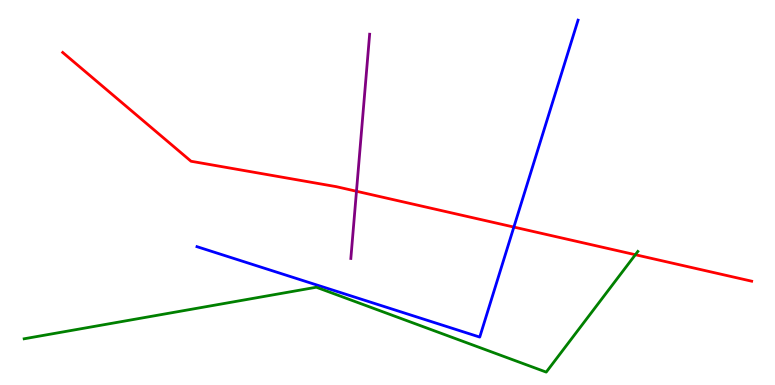[{'lines': ['blue', 'red'], 'intersections': [{'x': 6.63, 'y': 4.1}]}, {'lines': ['green', 'red'], 'intersections': [{'x': 8.2, 'y': 3.38}]}, {'lines': ['purple', 'red'], 'intersections': [{'x': 4.6, 'y': 5.03}]}, {'lines': ['blue', 'green'], 'intersections': []}, {'lines': ['blue', 'purple'], 'intersections': []}, {'lines': ['green', 'purple'], 'intersections': []}]